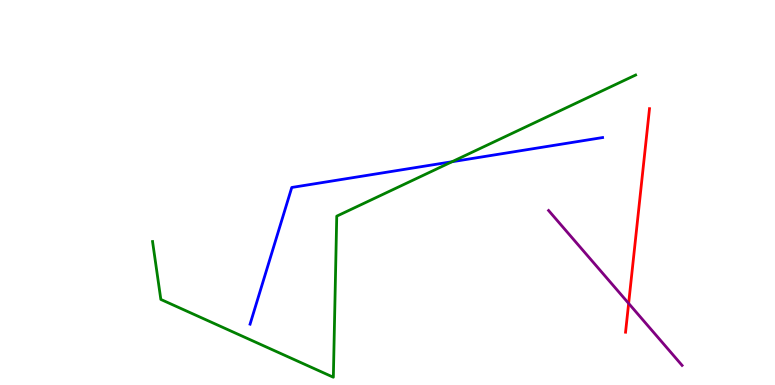[{'lines': ['blue', 'red'], 'intersections': []}, {'lines': ['green', 'red'], 'intersections': []}, {'lines': ['purple', 'red'], 'intersections': [{'x': 8.11, 'y': 2.12}]}, {'lines': ['blue', 'green'], 'intersections': [{'x': 5.83, 'y': 5.8}]}, {'lines': ['blue', 'purple'], 'intersections': []}, {'lines': ['green', 'purple'], 'intersections': []}]